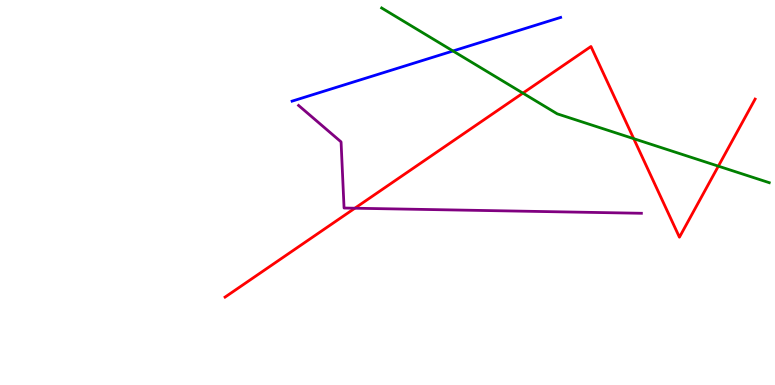[{'lines': ['blue', 'red'], 'intersections': []}, {'lines': ['green', 'red'], 'intersections': [{'x': 6.75, 'y': 7.58}, {'x': 8.18, 'y': 6.4}, {'x': 9.27, 'y': 5.68}]}, {'lines': ['purple', 'red'], 'intersections': [{'x': 4.58, 'y': 4.59}]}, {'lines': ['blue', 'green'], 'intersections': [{'x': 5.84, 'y': 8.68}]}, {'lines': ['blue', 'purple'], 'intersections': []}, {'lines': ['green', 'purple'], 'intersections': []}]